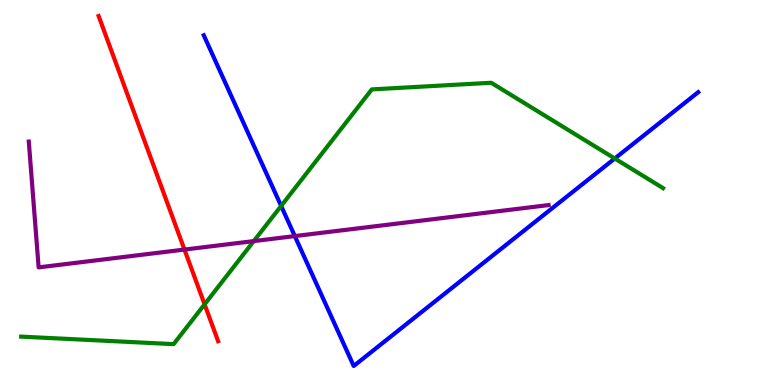[{'lines': ['blue', 'red'], 'intersections': []}, {'lines': ['green', 'red'], 'intersections': [{'x': 2.64, 'y': 2.1}]}, {'lines': ['purple', 'red'], 'intersections': [{'x': 2.38, 'y': 3.52}]}, {'lines': ['blue', 'green'], 'intersections': [{'x': 3.63, 'y': 4.65}, {'x': 7.93, 'y': 5.88}]}, {'lines': ['blue', 'purple'], 'intersections': [{'x': 3.8, 'y': 3.87}]}, {'lines': ['green', 'purple'], 'intersections': [{'x': 3.27, 'y': 3.74}]}]